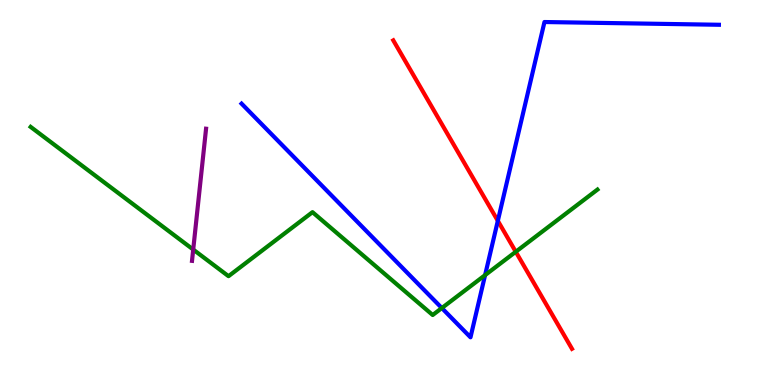[{'lines': ['blue', 'red'], 'intersections': [{'x': 6.42, 'y': 4.26}]}, {'lines': ['green', 'red'], 'intersections': [{'x': 6.66, 'y': 3.46}]}, {'lines': ['purple', 'red'], 'intersections': []}, {'lines': ['blue', 'green'], 'intersections': [{'x': 5.7, 'y': 2.0}, {'x': 6.26, 'y': 2.85}]}, {'lines': ['blue', 'purple'], 'intersections': []}, {'lines': ['green', 'purple'], 'intersections': [{'x': 2.49, 'y': 3.52}]}]